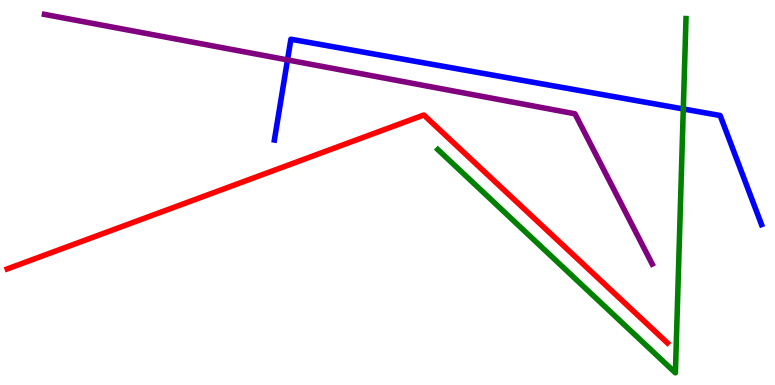[{'lines': ['blue', 'red'], 'intersections': []}, {'lines': ['green', 'red'], 'intersections': []}, {'lines': ['purple', 'red'], 'intersections': []}, {'lines': ['blue', 'green'], 'intersections': [{'x': 8.82, 'y': 7.17}]}, {'lines': ['blue', 'purple'], 'intersections': [{'x': 3.71, 'y': 8.44}]}, {'lines': ['green', 'purple'], 'intersections': []}]